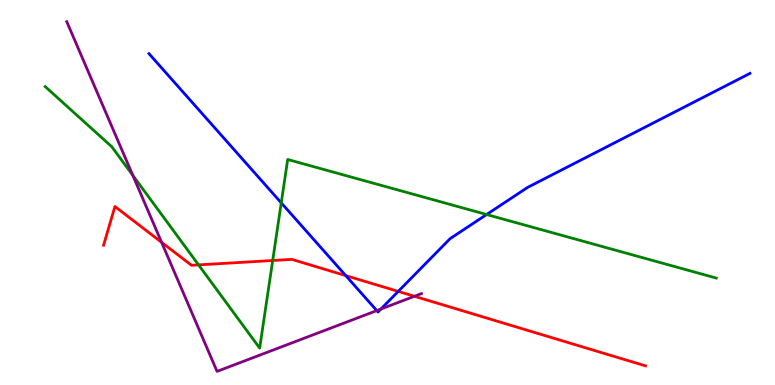[{'lines': ['blue', 'red'], 'intersections': [{'x': 4.46, 'y': 2.84}, {'x': 5.14, 'y': 2.43}]}, {'lines': ['green', 'red'], 'intersections': [{'x': 2.56, 'y': 3.12}, {'x': 3.52, 'y': 3.23}]}, {'lines': ['purple', 'red'], 'intersections': [{'x': 2.08, 'y': 3.71}, {'x': 5.35, 'y': 2.3}]}, {'lines': ['blue', 'green'], 'intersections': [{'x': 3.63, 'y': 4.73}, {'x': 6.28, 'y': 4.43}]}, {'lines': ['blue', 'purple'], 'intersections': [{'x': 4.86, 'y': 1.93}, {'x': 4.91, 'y': 1.97}]}, {'lines': ['green', 'purple'], 'intersections': [{'x': 1.71, 'y': 5.45}]}]